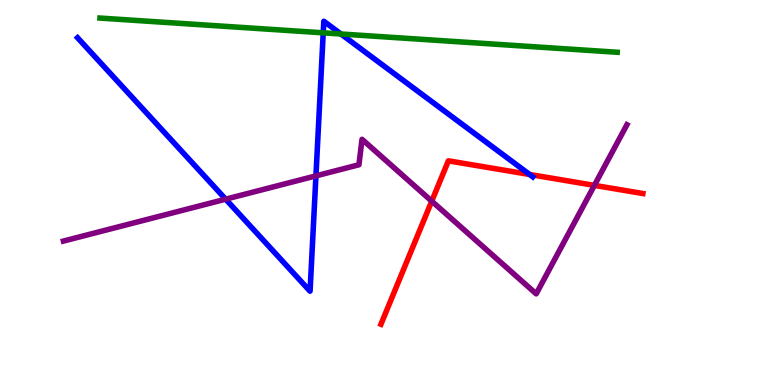[{'lines': ['blue', 'red'], 'intersections': [{'x': 6.83, 'y': 5.47}]}, {'lines': ['green', 'red'], 'intersections': []}, {'lines': ['purple', 'red'], 'intersections': [{'x': 5.57, 'y': 4.77}, {'x': 7.67, 'y': 5.19}]}, {'lines': ['blue', 'green'], 'intersections': [{'x': 4.17, 'y': 9.15}, {'x': 4.4, 'y': 9.12}]}, {'lines': ['blue', 'purple'], 'intersections': [{'x': 2.91, 'y': 4.83}, {'x': 4.08, 'y': 5.43}]}, {'lines': ['green', 'purple'], 'intersections': []}]